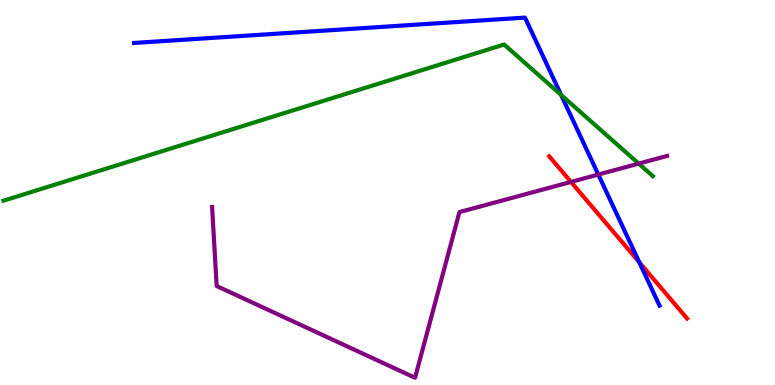[{'lines': ['blue', 'red'], 'intersections': [{'x': 8.25, 'y': 3.19}]}, {'lines': ['green', 'red'], 'intersections': []}, {'lines': ['purple', 'red'], 'intersections': [{'x': 7.37, 'y': 5.27}]}, {'lines': ['blue', 'green'], 'intersections': [{'x': 7.24, 'y': 7.53}]}, {'lines': ['blue', 'purple'], 'intersections': [{'x': 7.72, 'y': 5.47}]}, {'lines': ['green', 'purple'], 'intersections': [{'x': 8.24, 'y': 5.75}]}]